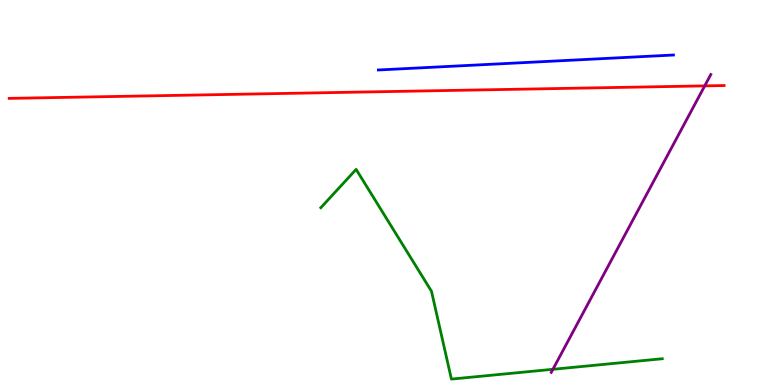[{'lines': ['blue', 'red'], 'intersections': []}, {'lines': ['green', 'red'], 'intersections': []}, {'lines': ['purple', 'red'], 'intersections': [{'x': 9.09, 'y': 7.77}]}, {'lines': ['blue', 'green'], 'intersections': []}, {'lines': ['blue', 'purple'], 'intersections': []}, {'lines': ['green', 'purple'], 'intersections': [{'x': 7.13, 'y': 0.408}]}]